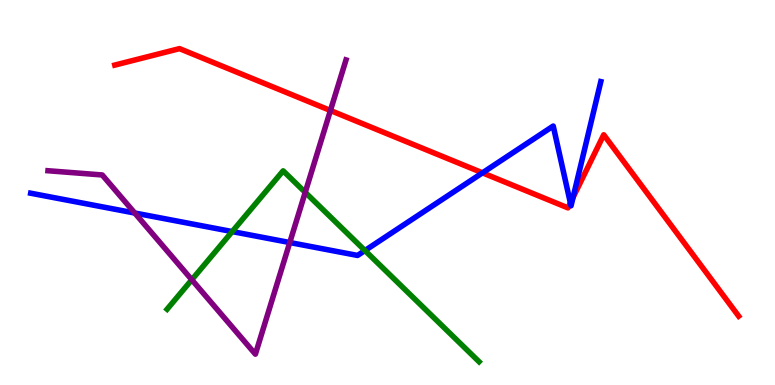[{'lines': ['blue', 'red'], 'intersections': [{'x': 6.23, 'y': 5.51}, {'x': 7.36, 'y': 4.73}, {'x': 7.39, 'y': 4.87}]}, {'lines': ['green', 'red'], 'intersections': []}, {'lines': ['purple', 'red'], 'intersections': [{'x': 4.26, 'y': 7.13}]}, {'lines': ['blue', 'green'], 'intersections': [{'x': 3.0, 'y': 3.99}, {'x': 4.71, 'y': 3.49}]}, {'lines': ['blue', 'purple'], 'intersections': [{'x': 1.74, 'y': 4.47}, {'x': 3.74, 'y': 3.7}]}, {'lines': ['green', 'purple'], 'intersections': [{'x': 2.47, 'y': 2.73}, {'x': 3.94, 'y': 5.0}]}]